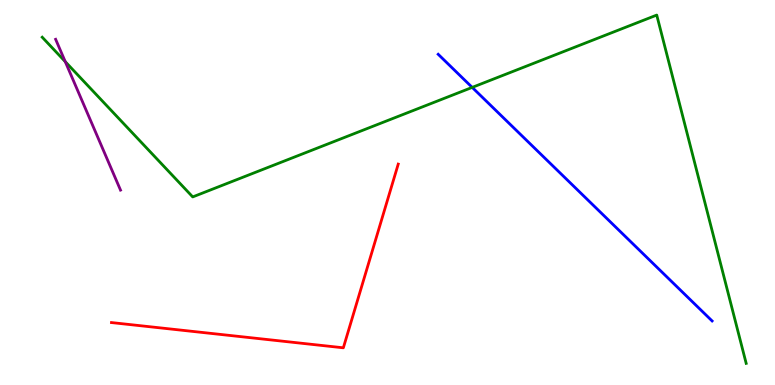[{'lines': ['blue', 'red'], 'intersections': []}, {'lines': ['green', 'red'], 'intersections': []}, {'lines': ['purple', 'red'], 'intersections': []}, {'lines': ['blue', 'green'], 'intersections': [{'x': 6.09, 'y': 7.73}]}, {'lines': ['blue', 'purple'], 'intersections': []}, {'lines': ['green', 'purple'], 'intersections': [{'x': 0.842, 'y': 8.4}]}]